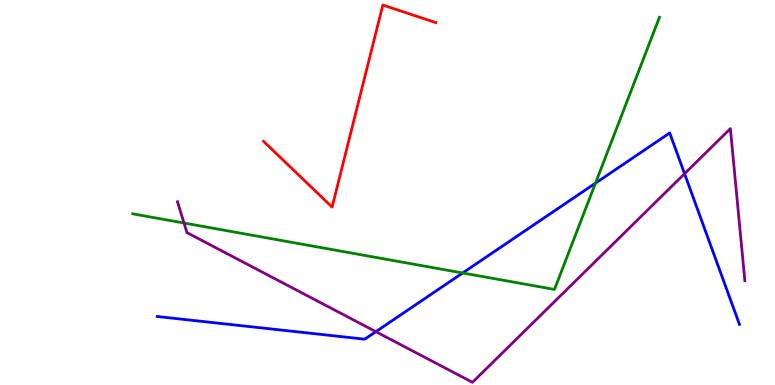[{'lines': ['blue', 'red'], 'intersections': []}, {'lines': ['green', 'red'], 'intersections': []}, {'lines': ['purple', 'red'], 'intersections': []}, {'lines': ['blue', 'green'], 'intersections': [{'x': 5.97, 'y': 2.91}, {'x': 7.68, 'y': 5.24}]}, {'lines': ['blue', 'purple'], 'intersections': [{'x': 4.85, 'y': 1.39}, {'x': 8.83, 'y': 5.49}]}, {'lines': ['green', 'purple'], 'intersections': [{'x': 2.37, 'y': 4.21}]}]